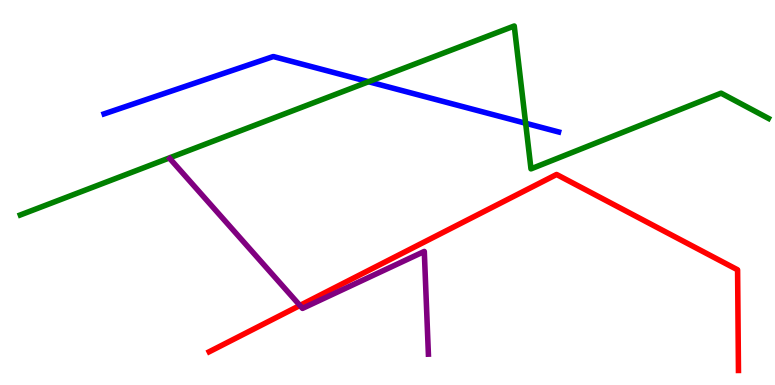[{'lines': ['blue', 'red'], 'intersections': []}, {'lines': ['green', 'red'], 'intersections': []}, {'lines': ['purple', 'red'], 'intersections': [{'x': 3.87, 'y': 2.07}]}, {'lines': ['blue', 'green'], 'intersections': [{'x': 4.76, 'y': 7.88}, {'x': 6.78, 'y': 6.8}]}, {'lines': ['blue', 'purple'], 'intersections': []}, {'lines': ['green', 'purple'], 'intersections': []}]